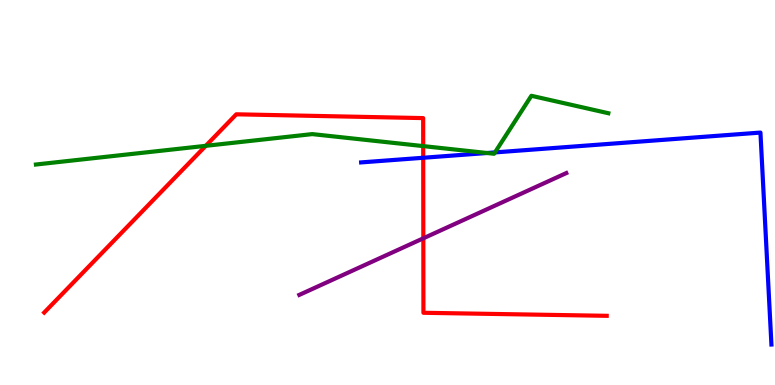[{'lines': ['blue', 'red'], 'intersections': [{'x': 5.46, 'y': 5.9}]}, {'lines': ['green', 'red'], 'intersections': [{'x': 2.66, 'y': 6.21}, {'x': 5.46, 'y': 6.21}]}, {'lines': ['purple', 'red'], 'intersections': [{'x': 5.46, 'y': 3.81}]}, {'lines': ['blue', 'green'], 'intersections': [{'x': 6.28, 'y': 6.03}, {'x': 6.39, 'y': 6.04}]}, {'lines': ['blue', 'purple'], 'intersections': []}, {'lines': ['green', 'purple'], 'intersections': []}]